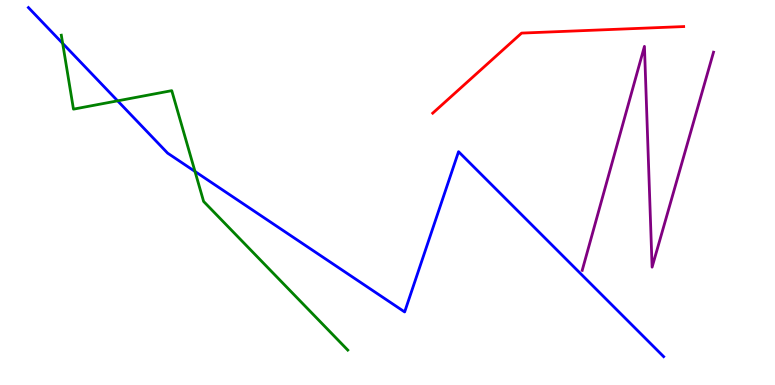[{'lines': ['blue', 'red'], 'intersections': []}, {'lines': ['green', 'red'], 'intersections': []}, {'lines': ['purple', 'red'], 'intersections': []}, {'lines': ['blue', 'green'], 'intersections': [{'x': 0.809, 'y': 8.87}, {'x': 1.52, 'y': 7.38}, {'x': 2.52, 'y': 5.55}]}, {'lines': ['blue', 'purple'], 'intersections': []}, {'lines': ['green', 'purple'], 'intersections': []}]